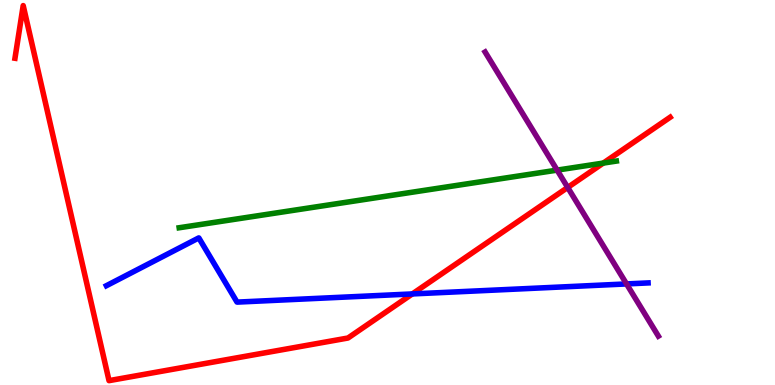[{'lines': ['blue', 'red'], 'intersections': [{'x': 5.32, 'y': 2.37}]}, {'lines': ['green', 'red'], 'intersections': [{'x': 7.78, 'y': 5.76}]}, {'lines': ['purple', 'red'], 'intersections': [{'x': 7.33, 'y': 5.13}]}, {'lines': ['blue', 'green'], 'intersections': []}, {'lines': ['blue', 'purple'], 'intersections': [{'x': 8.08, 'y': 2.63}]}, {'lines': ['green', 'purple'], 'intersections': [{'x': 7.19, 'y': 5.58}]}]